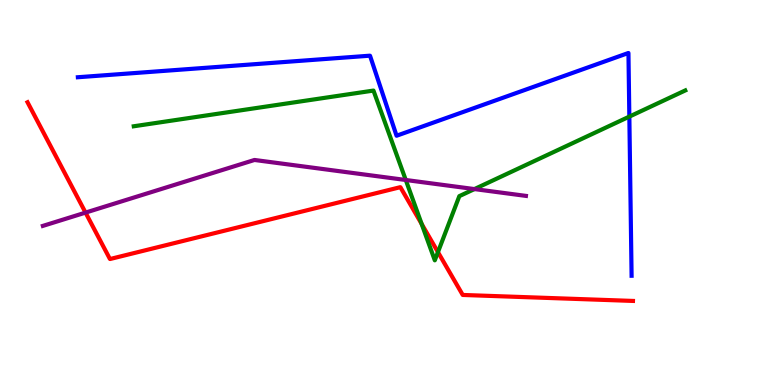[{'lines': ['blue', 'red'], 'intersections': []}, {'lines': ['green', 'red'], 'intersections': [{'x': 5.44, 'y': 4.18}, {'x': 5.65, 'y': 3.45}]}, {'lines': ['purple', 'red'], 'intersections': [{'x': 1.1, 'y': 4.48}]}, {'lines': ['blue', 'green'], 'intersections': [{'x': 8.12, 'y': 6.97}]}, {'lines': ['blue', 'purple'], 'intersections': []}, {'lines': ['green', 'purple'], 'intersections': [{'x': 5.24, 'y': 5.32}, {'x': 6.12, 'y': 5.09}]}]